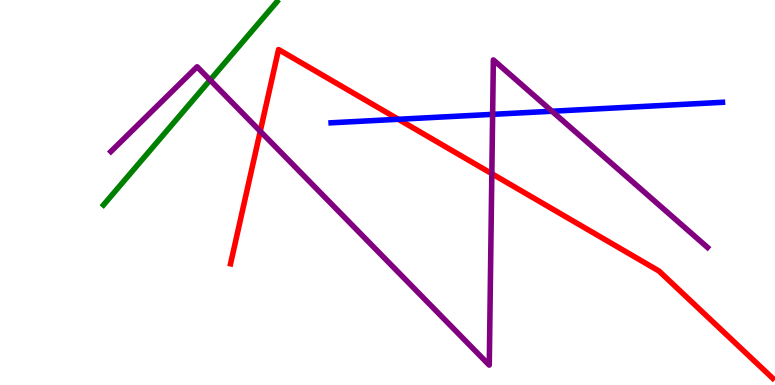[{'lines': ['blue', 'red'], 'intersections': [{'x': 5.14, 'y': 6.9}]}, {'lines': ['green', 'red'], 'intersections': []}, {'lines': ['purple', 'red'], 'intersections': [{'x': 3.36, 'y': 6.59}, {'x': 6.35, 'y': 5.49}]}, {'lines': ['blue', 'green'], 'intersections': []}, {'lines': ['blue', 'purple'], 'intersections': [{'x': 6.36, 'y': 7.03}, {'x': 7.12, 'y': 7.11}]}, {'lines': ['green', 'purple'], 'intersections': [{'x': 2.71, 'y': 7.92}]}]